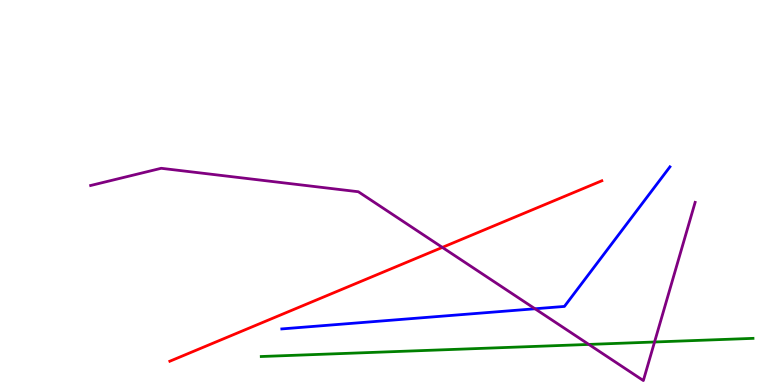[{'lines': ['blue', 'red'], 'intersections': []}, {'lines': ['green', 'red'], 'intersections': []}, {'lines': ['purple', 'red'], 'intersections': [{'x': 5.71, 'y': 3.57}]}, {'lines': ['blue', 'green'], 'intersections': []}, {'lines': ['blue', 'purple'], 'intersections': [{'x': 6.9, 'y': 1.98}]}, {'lines': ['green', 'purple'], 'intersections': [{'x': 7.6, 'y': 1.05}, {'x': 8.45, 'y': 1.12}]}]